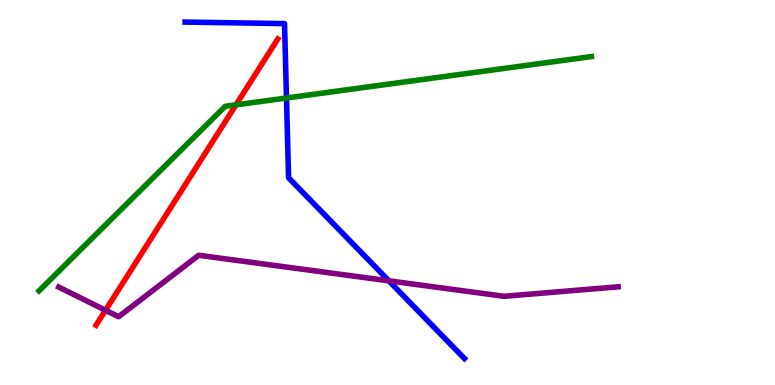[{'lines': ['blue', 'red'], 'intersections': []}, {'lines': ['green', 'red'], 'intersections': [{'x': 3.04, 'y': 7.28}]}, {'lines': ['purple', 'red'], 'intersections': [{'x': 1.36, 'y': 1.94}]}, {'lines': ['blue', 'green'], 'intersections': [{'x': 3.7, 'y': 7.45}]}, {'lines': ['blue', 'purple'], 'intersections': [{'x': 5.02, 'y': 2.71}]}, {'lines': ['green', 'purple'], 'intersections': []}]